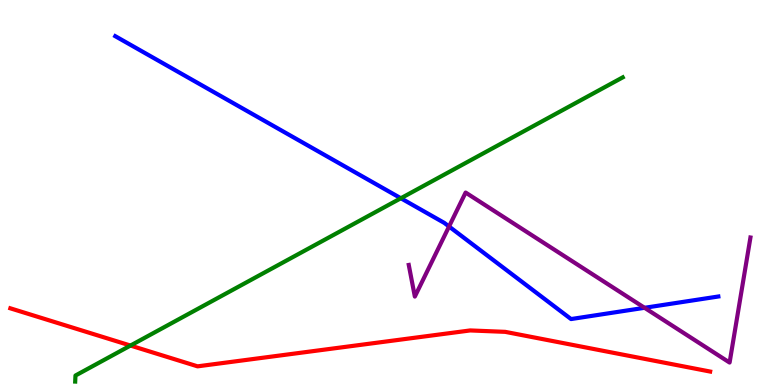[{'lines': ['blue', 'red'], 'intersections': []}, {'lines': ['green', 'red'], 'intersections': [{'x': 1.68, 'y': 1.02}]}, {'lines': ['purple', 'red'], 'intersections': []}, {'lines': ['blue', 'green'], 'intersections': [{'x': 5.17, 'y': 4.85}]}, {'lines': ['blue', 'purple'], 'intersections': [{'x': 5.79, 'y': 4.12}, {'x': 8.32, 'y': 2.01}]}, {'lines': ['green', 'purple'], 'intersections': []}]